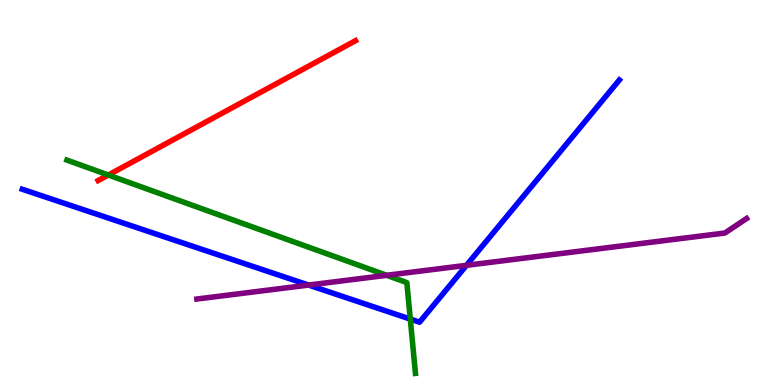[{'lines': ['blue', 'red'], 'intersections': []}, {'lines': ['green', 'red'], 'intersections': [{'x': 1.4, 'y': 5.45}]}, {'lines': ['purple', 'red'], 'intersections': []}, {'lines': ['blue', 'green'], 'intersections': [{'x': 5.29, 'y': 1.71}]}, {'lines': ['blue', 'purple'], 'intersections': [{'x': 3.98, 'y': 2.6}, {'x': 6.02, 'y': 3.11}]}, {'lines': ['green', 'purple'], 'intersections': [{'x': 4.99, 'y': 2.85}]}]